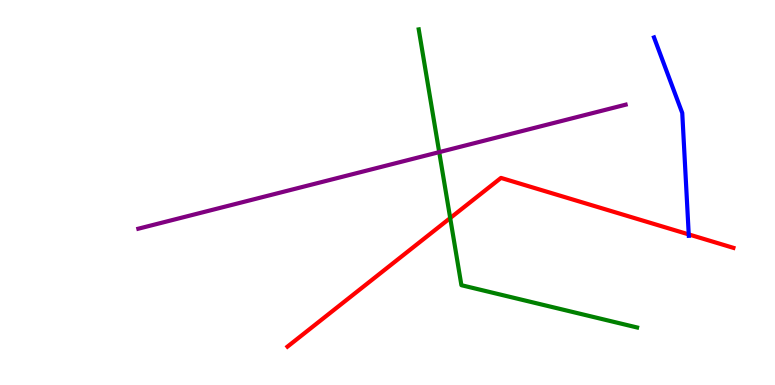[{'lines': ['blue', 'red'], 'intersections': [{'x': 8.89, 'y': 3.91}]}, {'lines': ['green', 'red'], 'intersections': [{'x': 5.81, 'y': 4.34}]}, {'lines': ['purple', 'red'], 'intersections': []}, {'lines': ['blue', 'green'], 'intersections': []}, {'lines': ['blue', 'purple'], 'intersections': []}, {'lines': ['green', 'purple'], 'intersections': [{'x': 5.67, 'y': 6.05}]}]